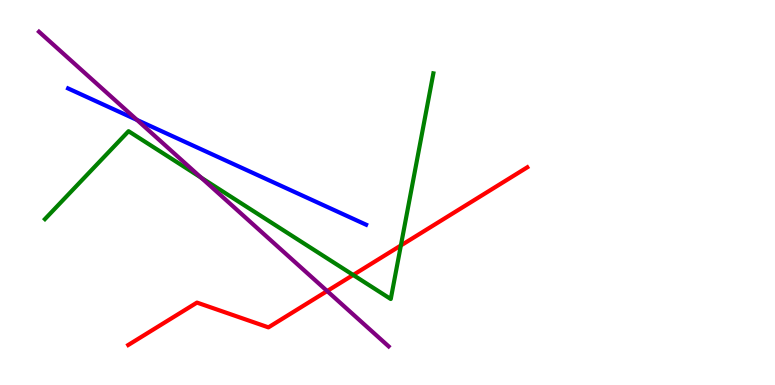[{'lines': ['blue', 'red'], 'intersections': []}, {'lines': ['green', 'red'], 'intersections': [{'x': 4.56, 'y': 2.86}, {'x': 5.17, 'y': 3.62}]}, {'lines': ['purple', 'red'], 'intersections': [{'x': 4.22, 'y': 2.44}]}, {'lines': ['blue', 'green'], 'intersections': []}, {'lines': ['blue', 'purple'], 'intersections': [{'x': 1.77, 'y': 6.88}]}, {'lines': ['green', 'purple'], 'intersections': [{'x': 2.6, 'y': 5.38}]}]